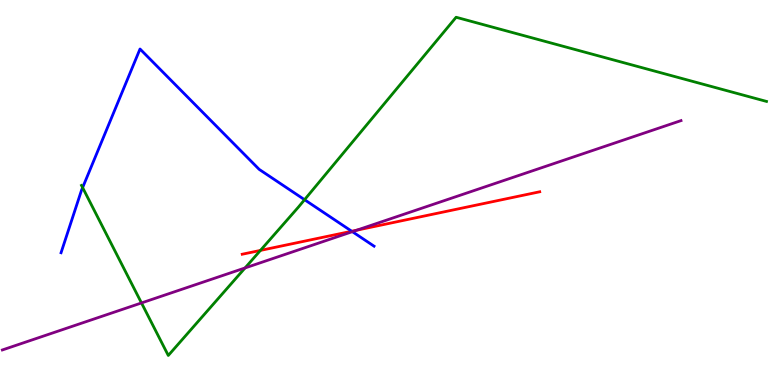[{'lines': ['blue', 'red'], 'intersections': [{'x': 4.54, 'y': 3.99}]}, {'lines': ['green', 'red'], 'intersections': [{'x': 3.36, 'y': 3.5}]}, {'lines': ['purple', 'red'], 'intersections': [{'x': 4.6, 'y': 4.02}]}, {'lines': ['blue', 'green'], 'intersections': [{'x': 1.07, 'y': 5.13}, {'x': 3.93, 'y': 4.81}]}, {'lines': ['blue', 'purple'], 'intersections': [{'x': 4.55, 'y': 3.98}]}, {'lines': ['green', 'purple'], 'intersections': [{'x': 1.83, 'y': 2.13}, {'x': 3.16, 'y': 3.04}]}]